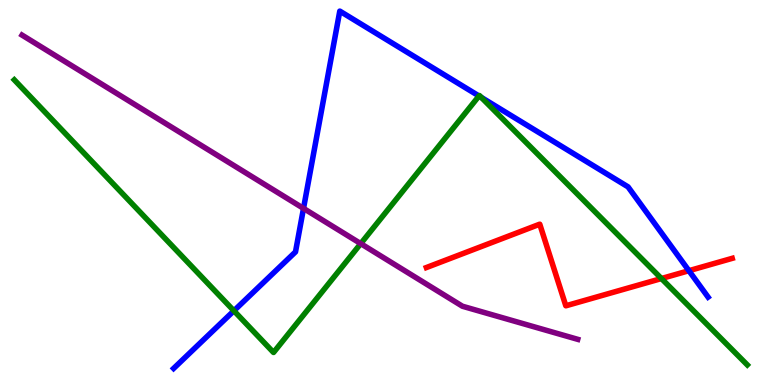[{'lines': ['blue', 'red'], 'intersections': [{'x': 8.89, 'y': 2.97}]}, {'lines': ['green', 'red'], 'intersections': [{'x': 8.53, 'y': 2.77}]}, {'lines': ['purple', 'red'], 'intersections': []}, {'lines': ['blue', 'green'], 'intersections': [{'x': 3.02, 'y': 1.93}, {'x': 6.18, 'y': 7.51}, {'x': 6.21, 'y': 7.47}]}, {'lines': ['blue', 'purple'], 'intersections': [{'x': 3.92, 'y': 4.59}]}, {'lines': ['green', 'purple'], 'intersections': [{'x': 4.65, 'y': 3.67}]}]